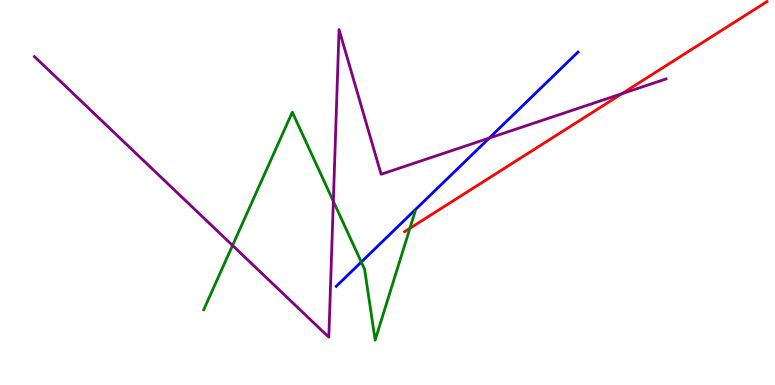[{'lines': ['blue', 'red'], 'intersections': []}, {'lines': ['green', 'red'], 'intersections': [{'x': 5.29, 'y': 4.07}]}, {'lines': ['purple', 'red'], 'intersections': [{'x': 8.02, 'y': 7.57}]}, {'lines': ['blue', 'green'], 'intersections': [{'x': 4.66, 'y': 3.19}]}, {'lines': ['blue', 'purple'], 'intersections': [{'x': 6.31, 'y': 6.41}]}, {'lines': ['green', 'purple'], 'intersections': [{'x': 3.0, 'y': 3.63}, {'x': 4.3, 'y': 4.77}]}]